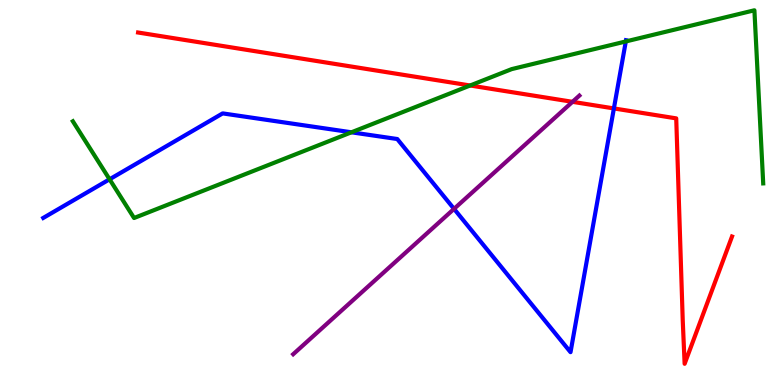[{'lines': ['blue', 'red'], 'intersections': [{'x': 7.92, 'y': 7.18}]}, {'lines': ['green', 'red'], 'intersections': [{'x': 6.07, 'y': 7.78}]}, {'lines': ['purple', 'red'], 'intersections': [{'x': 7.39, 'y': 7.36}]}, {'lines': ['blue', 'green'], 'intersections': [{'x': 1.41, 'y': 5.34}, {'x': 4.53, 'y': 6.56}, {'x': 8.07, 'y': 8.92}]}, {'lines': ['blue', 'purple'], 'intersections': [{'x': 5.86, 'y': 4.57}]}, {'lines': ['green', 'purple'], 'intersections': []}]